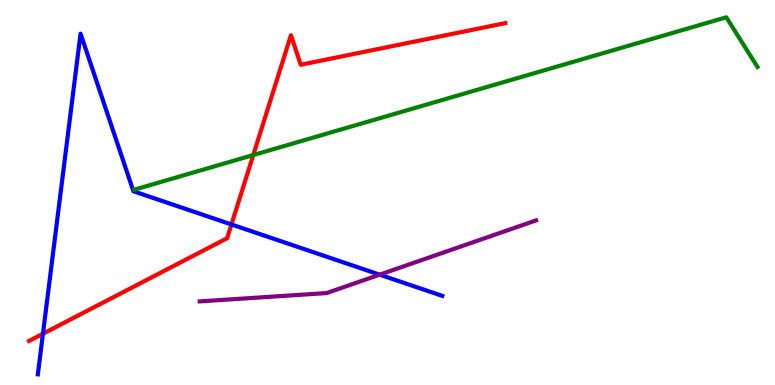[{'lines': ['blue', 'red'], 'intersections': [{'x': 0.554, 'y': 1.33}, {'x': 2.99, 'y': 4.17}]}, {'lines': ['green', 'red'], 'intersections': [{'x': 3.27, 'y': 5.97}]}, {'lines': ['purple', 'red'], 'intersections': []}, {'lines': ['blue', 'green'], 'intersections': []}, {'lines': ['blue', 'purple'], 'intersections': [{'x': 4.9, 'y': 2.87}]}, {'lines': ['green', 'purple'], 'intersections': []}]